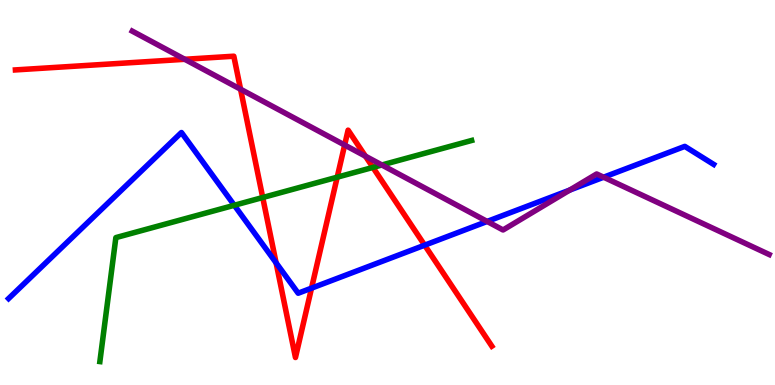[{'lines': ['blue', 'red'], 'intersections': [{'x': 3.56, 'y': 3.17}, {'x': 4.02, 'y': 2.52}, {'x': 5.48, 'y': 3.63}]}, {'lines': ['green', 'red'], 'intersections': [{'x': 3.39, 'y': 4.87}, {'x': 4.35, 'y': 5.4}, {'x': 4.81, 'y': 5.65}]}, {'lines': ['purple', 'red'], 'intersections': [{'x': 2.38, 'y': 8.46}, {'x': 3.1, 'y': 7.68}, {'x': 4.45, 'y': 6.23}, {'x': 4.72, 'y': 5.94}]}, {'lines': ['blue', 'green'], 'intersections': [{'x': 3.02, 'y': 4.67}]}, {'lines': ['blue', 'purple'], 'intersections': [{'x': 6.29, 'y': 4.25}, {'x': 7.35, 'y': 5.06}, {'x': 7.79, 'y': 5.4}]}, {'lines': ['green', 'purple'], 'intersections': [{'x': 4.93, 'y': 5.71}]}]